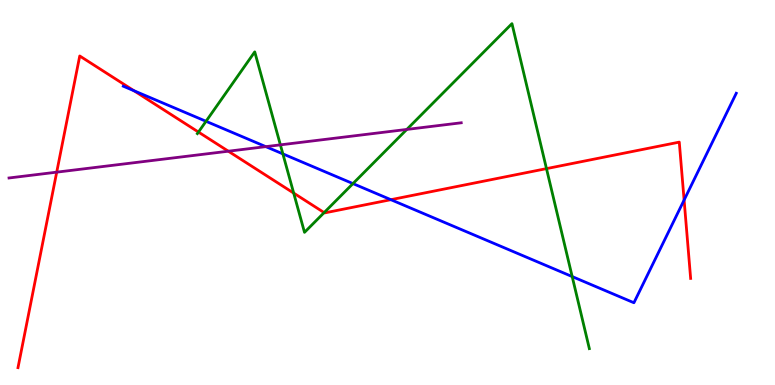[{'lines': ['blue', 'red'], 'intersections': [{'x': 1.73, 'y': 7.64}, {'x': 5.04, 'y': 4.81}, {'x': 8.83, 'y': 4.8}]}, {'lines': ['green', 'red'], 'intersections': [{'x': 2.56, 'y': 6.57}, {'x': 3.79, 'y': 4.98}, {'x': 4.18, 'y': 4.48}, {'x': 7.05, 'y': 5.62}]}, {'lines': ['purple', 'red'], 'intersections': [{'x': 0.732, 'y': 5.53}, {'x': 2.95, 'y': 6.07}]}, {'lines': ['blue', 'green'], 'intersections': [{'x': 2.66, 'y': 6.85}, {'x': 3.65, 'y': 6.0}, {'x': 4.55, 'y': 5.23}, {'x': 7.38, 'y': 2.82}]}, {'lines': ['blue', 'purple'], 'intersections': [{'x': 3.43, 'y': 6.19}]}, {'lines': ['green', 'purple'], 'intersections': [{'x': 3.62, 'y': 6.24}, {'x': 5.25, 'y': 6.64}]}]